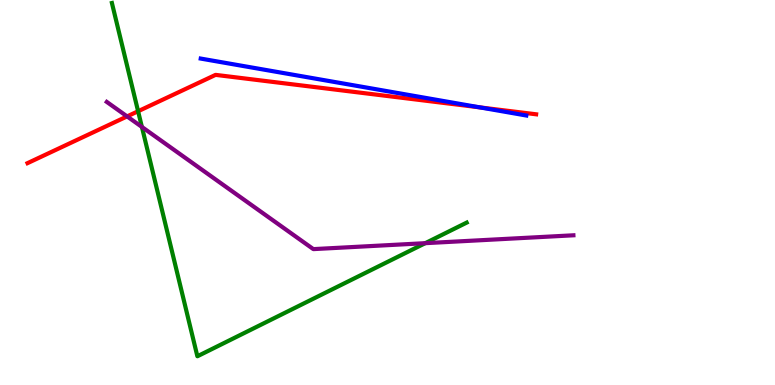[{'lines': ['blue', 'red'], 'intersections': [{'x': 6.19, 'y': 7.21}]}, {'lines': ['green', 'red'], 'intersections': [{'x': 1.78, 'y': 7.11}]}, {'lines': ['purple', 'red'], 'intersections': [{'x': 1.64, 'y': 6.98}]}, {'lines': ['blue', 'green'], 'intersections': []}, {'lines': ['blue', 'purple'], 'intersections': []}, {'lines': ['green', 'purple'], 'intersections': [{'x': 1.83, 'y': 6.7}, {'x': 5.49, 'y': 3.68}]}]